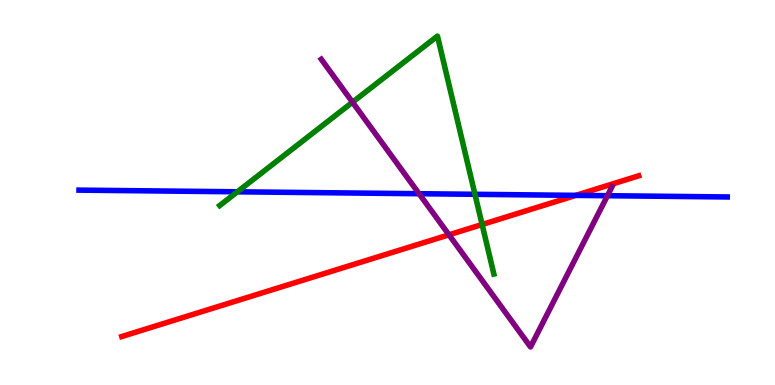[{'lines': ['blue', 'red'], 'intersections': [{'x': 7.43, 'y': 4.93}]}, {'lines': ['green', 'red'], 'intersections': [{'x': 6.22, 'y': 4.17}]}, {'lines': ['purple', 'red'], 'intersections': [{'x': 5.79, 'y': 3.9}]}, {'lines': ['blue', 'green'], 'intersections': [{'x': 3.06, 'y': 5.02}, {'x': 6.13, 'y': 4.95}]}, {'lines': ['blue', 'purple'], 'intersections': [{'x': 5.41, 'y': 4.97}, {'x': 7.84, 'y': 4.92}]}, {'lines': ['green', 'purple'], 'intersections': [{'x': 4.55, 'y': 7.35}]}]